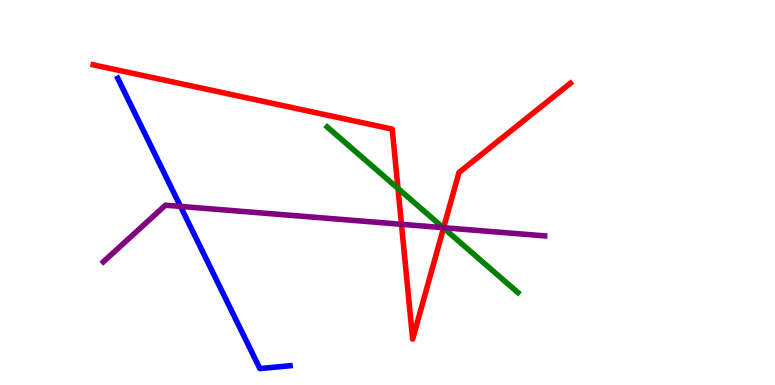[{'lines': ['blue', 'red'], 'intersections': []}, {'lines': ['green', 'red'], 'intersections': [{'x': 5.14, 'y': 5.11}, {'x': 5.72, 'y': 4.08}]}, {'lines': ['purple', 'red'], 'intersections': [{'x': 5.18, 'y': 4.17}, {'x': 5.72, 'y': 4.09}]}, {'lines': ['blue', 'green'], 'intersections': []}, {'lines': ['blue', 'purple'], 'intersections': [{'x': 2.33, 'y': 4.64}]}, {'lines': ['green', 'purple'], 'intersections': [{'x': 5.72, 'y': 4.09}]}]